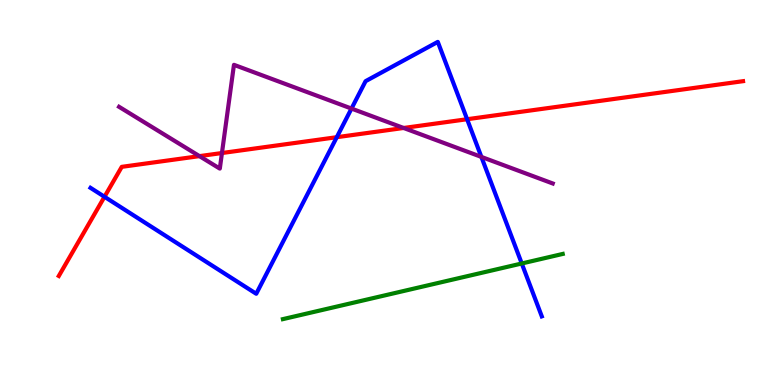[{'lines': ['blue', 'red'], 'intersections': [{'x': 1.35, 'y': 4.89}, {'x': 4.35, 'y': 6.44}, {'x': 6.03, 'y': 6.9}]}, {'lines': ['green', 'red'], 'intersections': []}, {'lines': ['purple', 'red'], 'intersections': [{'x': 2.57, 'y': 5.94}, {'x': 2.86, 'y': 6.03}, {'x': 5.21, 'y': 6.68}]}, {'lines': ['blue', 'green'], 'intersections': [{'x': 6.73, 'y': 3.16}]}, {'lines': ['blue', 'purple'], 'intersections': [{'x': 4.54, 'y': 7.18}, {'x': 6.21, 'y': 5.92}]}, {'lines': ['green', 'purple'], 'intersections': []}]